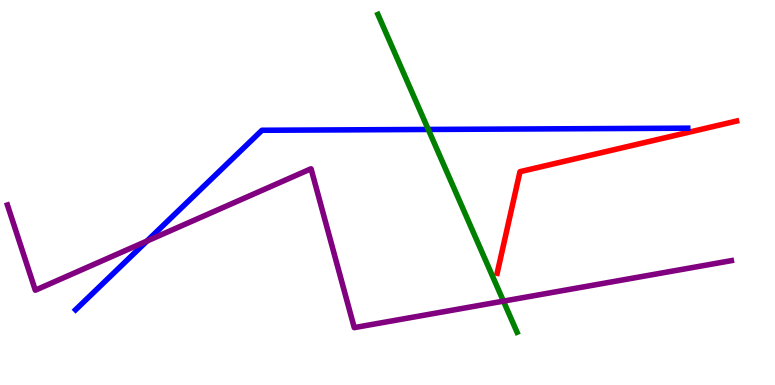[{'lines': ['blue', 'red'], 'intersections': []}, {'lines': ['green', 'red'], 'intersections': []}, {'lines': ['purple', 'red'], 'intersections': []}, {'lines': ['blue', 'green'], 'intersections': [{'x': 5.53, 'y': 6.64}]}, {'lines': ['blue', 'purple'], 'intersections': [{'x': 1.9, 'y': 3.74}]}, {'lines': ['green', 'purple'], 'intersections': [{'x': 6.5, 'y': 2.18}]}]